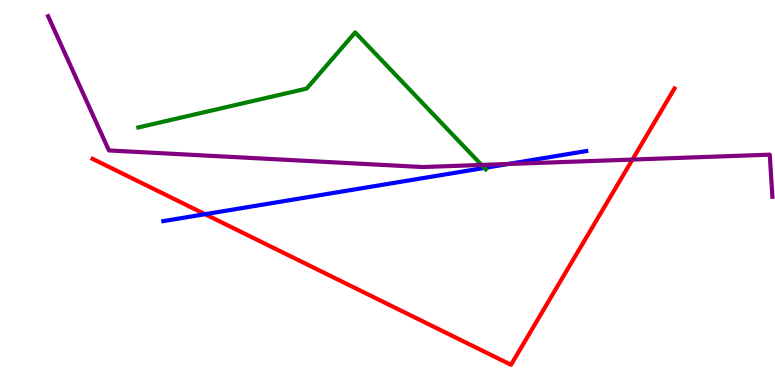[{'lines': ['blue', 'red'], 'intersections': [{'x': 2.65, 'y': 4.44}]}, {'lines': ['green', 'red'], 'intersections': []}, {'lines': ['purple', 'red'], 'intersections': [{'x': 8.16, 'y': 5.86}]}, {'lines': ['blue', 'green'], 'intersections': [{'x': 6.25, 'y': 5.64}]}, {'lines': ['blue', 'purple'], 'intersections': [{'x': 6.56, 'y': 5.74}]}, {'lines': ['green', 'purple'], 'intersections': [{'x': 6.21, 'y': 5.72}]}]